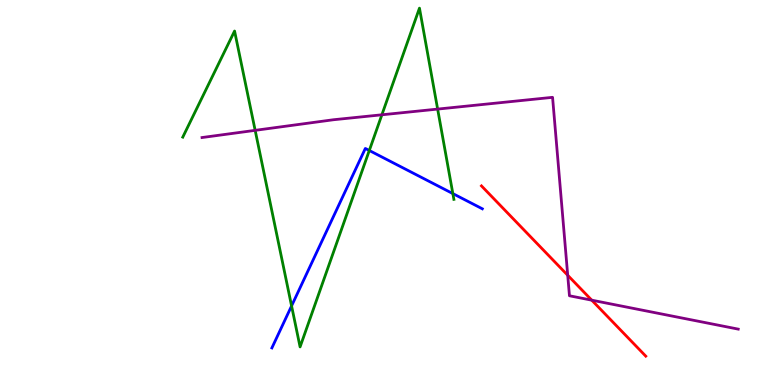[{'lines': ['blue', 'red'], 'intersections': []}, {'lines': ['green', 'red'], 'intersections': []}, {'lines': ['purple', 'red'], 'intersections': [{'x': 7.33, 'y': 2.85}, {'x': 7.64, 'y': 2.2}]}, {'lines': ['blue', 'green'], 'intersections': [{'x': 3.76, 'y': 2.05}, {'x': 4.77, 'y': 6.09}, {'x': 5.84, 'y': 4.97}]}, {'lines': ['blue', 'purple'], 'intersections': []}, {'lines': ['green', 'purple'], 'intersections': [{'x': 3.29, 'y': 6.61}, {'x': 4.93, 'y': 7.02}, {'x': 5.65, 'y': 7.17}]}]